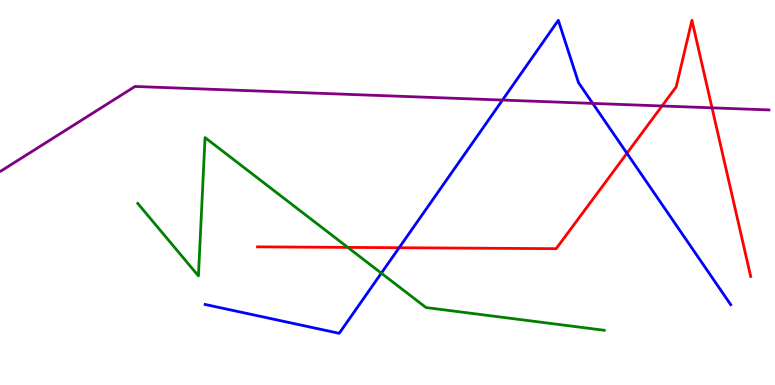[{'lines': ['blue', 'red'], 'intersections': [{'x': 5.15, 'y': 3.57}, {'x': 8.09, 'y': 6.02}]}, {'lines': ['green', 'red'], 'intersections': [{'x': 4.49, 'y': 3.57}]}, {'lines': ['purple', 'red'], 'intersections': [{'x': 8.54, 'y': 7.25}, {'x': 9.19, 'y': 7.2}]}, {'lines': ['blue', 'green'], 'intersections': [{'x': 4.92, 'y': 2.9}]}, {'lines': ['blue', 'purple'], 'intersections': [{'x': 6.48, 'y': 7.4}, {'x': 7.65, 'y': 7.31}]}, {'lines': ['green', 'purple'], 'intersections': []}]